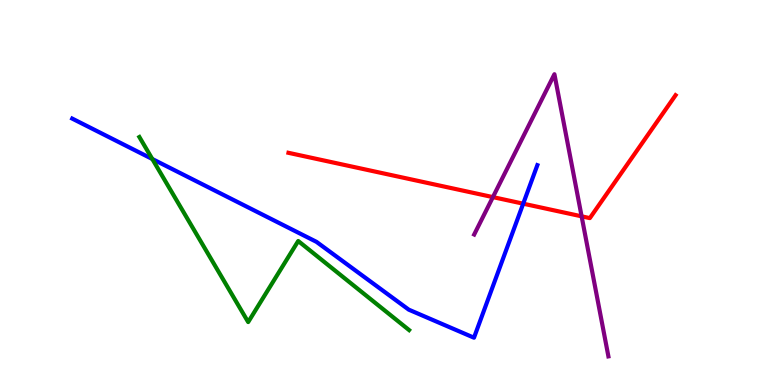[{'lines': ['blue', 'red'], 'intersections': [{'x': 6.75, 'y': 4.71}]}, {'lines': ['green', 'red'], 'intersections': []}, {'lines': ['purple', 'red'], 'intersections': [{'x': 6.36, 'y': 4.88}, {'x': 7.5, 'y': 4.38}]}, {'lines': ['blue', 'green'], 'intersections': [{'x': 1.97, 'y': 5.87}]}, {'lines': ['blue', 'purple'], 'intersections': []}, {'lines': ['green', 'purple'], 'intersections': []}]